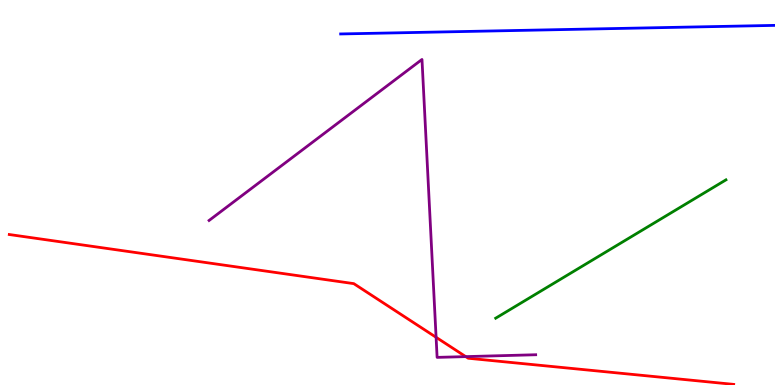[{'lines': ['blue', 'red'], 'intersections': []}, {'lines': ['green', 'red'], 'intersections': []}, {'lines': ['purple', 'red'], 'intersections': [{'x': 5.63, 'y': 1.24}, {'x': 6.01, 'y': 0.737}]}, {'lines': ['blue', 'green'], 'intersections': []}, {'lines': ['blue', 'purple'], 'intersections': []}, {'lines': ['green', 'purple'], 'intersections': []}]